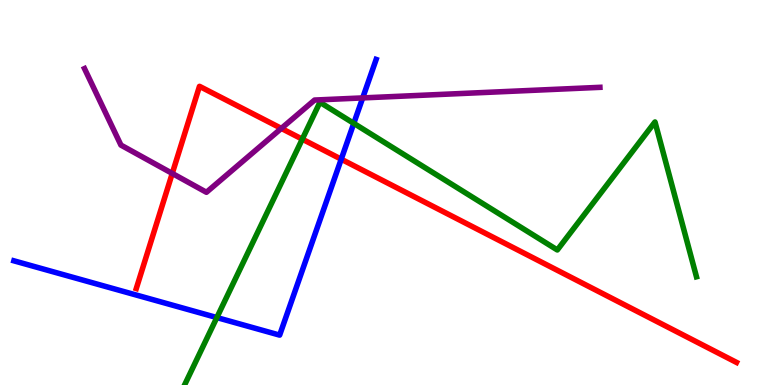[{'lines': ['blue', 'red'], 'intersections': [{'x': 4.4, 'y': 5.87}]}, {'lines': ['green', 'red'], 'intersections': [{'x': 3.9, 'y': 6.39}]}, {'lines': ['purple', 'red'], 'intersections': [{'x': 2.22, 'y': 5.5}, {'x': 3.63, 'y': 6.66}]}, {'lines': ['blue', 'green'], 'intersections': [{'x': 2.8, 'y': 1.75}, {'x': 4.56, 'y': 6.8}]}, {'lines': ['blue', 'purple'], 'intersections': [{'x': 4.68, 'y': 7.46}]}, {'lines': ['green', 'purple'], 'intersections': []}]